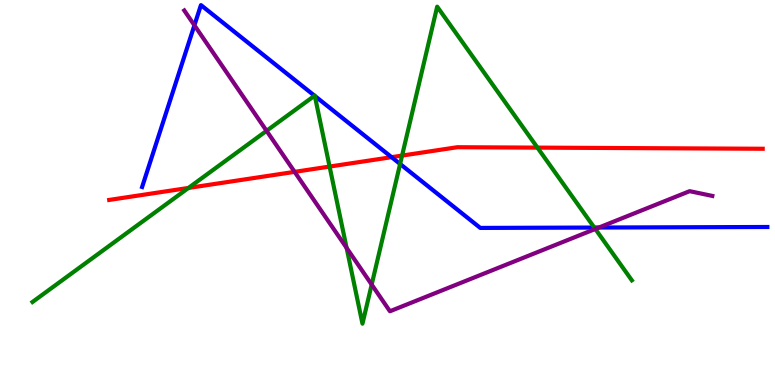[{'lines': ['blue', 'red'], 'intersections': [{'x': 5.05, 'y': 5.92}]}, {'lines': ['green', 'red'], 'intersections': [{'x': 2.43, 'y': 5.12}, {'x': 4.25, 'y': 5.67}, {'x': 5.19, 'y': 5.96}, {'x': 6.93, 'y': 6.17}]}, {'lines': ['purple', 'red'], 'intersections': [{'x': 3.8, 'y': 5.54}]}, {'lines': ['blue', 'green'], 'intersections': [{'x': 4.06, 'y': 7.51}, {'x': 4.06, 'y': 7.51}, {'x': 5.16, 'y': 5.74}, {'x': 7.67, 'y': 4.09}]}, {'lines': ['blue', 'purple'], 'intersections': [{'x': 2.51, 'y': 9.34}, {'x': 7.73, 'y': 4.09}]}, {'lines': ['green', 'purple'], 'intersections': [{'x': 3.44, 'y': 6.6}, {'x': 4.47, 'y': 3.56}, {'x': 4.8, 'y': 2.61}, {'x': 7.68, 'y': 4.05}]}]